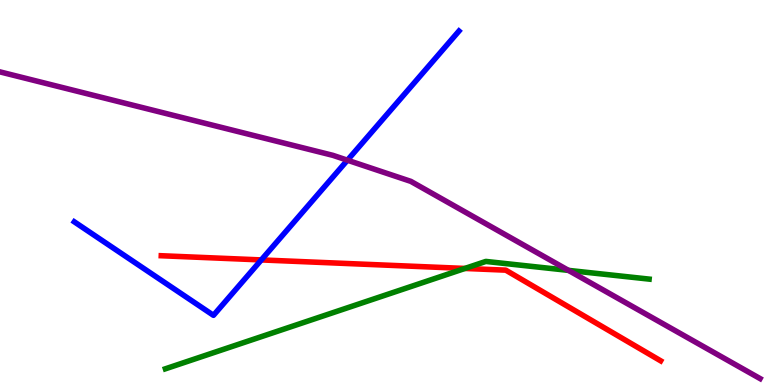[{'lines': ['blue', 'red'], 'intersections': [{'x': 3.37, 'y': 3.25}]}, {'lines': ['green', 'red'], 'intersections': [{'x': 6.0, 'y': 3.03}]}, {'lines': ['purple', 'red'], 'intersections': []}, {'lines': ['blue', 'green'], 'intersections': []}, {'lines': ['blue', 'purple'], 'intersections': [{'x': 4.48, 'y': 5.84}]}, {'lines': ['green', 'purple'], 'intersections': [{'x': 7.34, 'y': 2.98}]}]